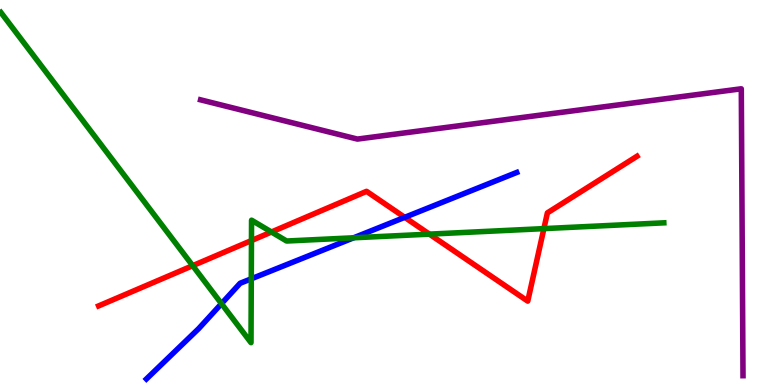[{'lines': ['blue', 'red'], 'intersections': [{'x': 5.22, 'y': 4.35}]}, {'lines': ['green', 'red'], 'intersections': [{'x': 2.49, 'y': 3.1}, {'x': 3.24, 'y': 3.75}, {'x': 3.5, 'y': 3.97}, {'x': 5.54, 'y': 3.92}, {'x': 7.02, 'y': 4.06}]}, {'lines': ['purple', 'red'], 'intersections': []}, {'lines': ['blue', 'green'], 'intersections': [{'x': 2.86, 'y': 2.11}, {'x': 3.24, 'y': 2.76}, {'x': 4.56, 'y': 3.82}]}, {'lines': ['blue', 'purple'], 'intersections': []}, {'lines': ['green', 'purple'], 'intersections': []}]